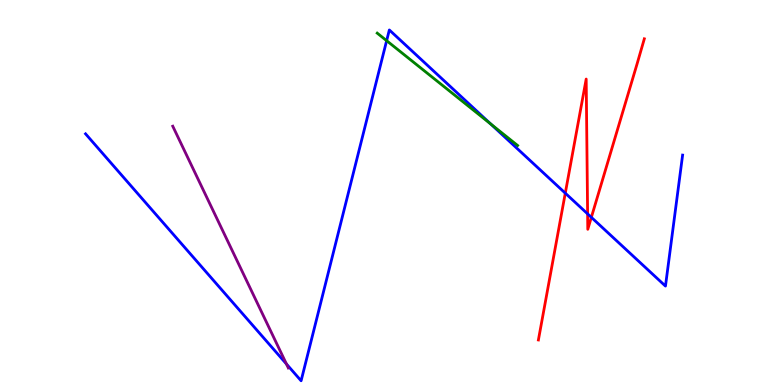[{'lines': ['blue', 'red'], 'intersections': [{'x': 7.29, 'y': 4.98}, {'x': 7.58, 'y': 4.44}, {'x': 7.63, 'y': 4.35}]}, {'lines': ['green', 'red'], 'intersections': []}, {'lines': ['purple', 'red'], 'intersections': []}, {'lines': ['blue', 'green'], 'intersections': [{'x': 4.99, 'y': 8.94}, {'x': 6.33, 'y': 6.78}]}, {'lines': ['blue', 'purple'], 'intersections': [{'x': 3.7, 'y': 0.546}]}, {'lines': ['green', 'purple'], 'intersections': []}]